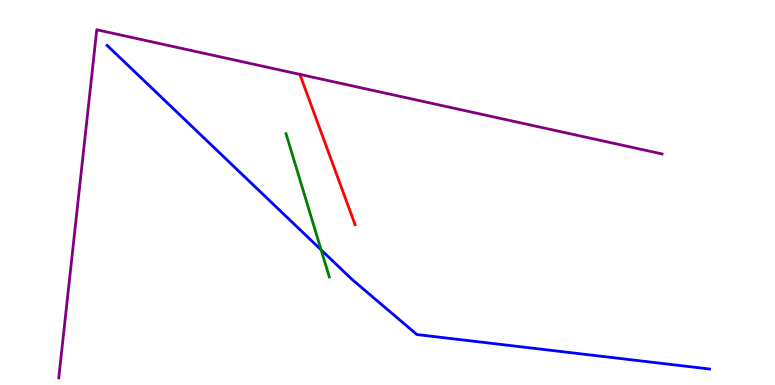[{'lines': ['blue', 'red'], 'intersections': []}, {'lines': ['green', 'red'], 'intersections': []}, {'lines': ['purple', 'red'], 'intersections': [{'x': 3.87, 'y': 8.07}]}, {'lines': ['blue', 'green'], 'intersections': [{'x': 4.14, 'y': 3.51}]}, {'lines': ['blue', 'purple'], 'intersections': []}, {'lines': ['green', 'purple'], 'intersections': []}]